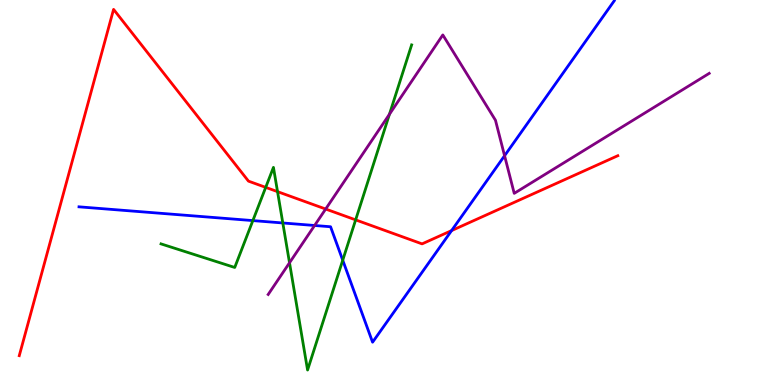[{'lines': ['blue', 'red'], 'intersections': [{'x': 5.83, 'y': 4.01}]}, {'lines': ['green', 'red'], 'intersections': [{'x': 3.43, 'y': 5.13}, {'x': 3.58, 'y': 5.02}, {'x': 4.59, 'y': 4.29}]}, {'lines': ['purple', 'red'], 'intersections': [{'x': 4.2, 'y': 4.57}]}, {'lines': ['blue', 'green'], 'intersections': [{'x': 3.26, 'y': 4.27}, {'x': 3.65, 'y': 4.21}, {'x': 4.42, 'y': 3.24}]}, {'lines': ['blue', 'purple'], 'intersections': [{'x': 4.06, 'y': 4.14}, {'x': 6.51, 'y': 5.96}]}, {'lines': ['green', 'purple'], 'intersections': [{'x': 3.74, 'y': 3.17}, {'x': 5.03, 'y': 7.03}]}]